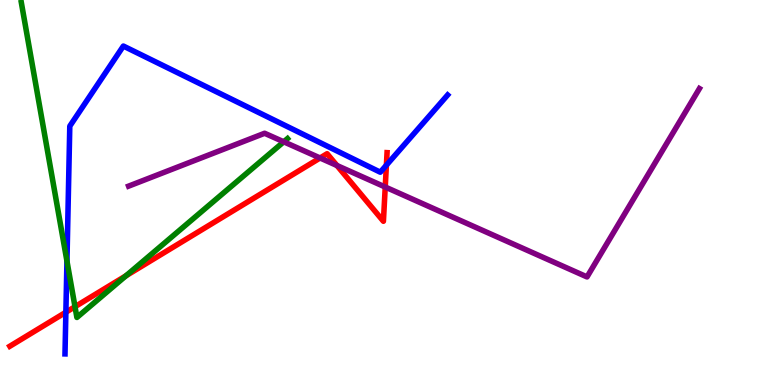[{'lines': ['blue', 'red'], 'intersections': [{'x': 0.85, 'y': 1.89}, {'x': 4.99, 'y': 5.71}]}, {'lines': ['green', 'red'], 'intersections': [{'x': 0.968, 'y': 2.03}, {'x': 1.63, 'y': 2.84}]}, {'lines': ['purple', 'red'], 'intersections': [{'x': 4.13, 'y': 5.9}, {'x': 4.35, 'y': 5.7}, {'x': 4.97, 'y': 5.14}]}, {'lines': ['blue', 'green'], 'intersections': [{'x': 0.864, 'y': 3.22}]}, {'lines': ['blue', 'purple'], 'intersections': []}, {'lines': ['green', 'purple'], 'intersections': [{'x': 3.66, 'y': 6.32}]}]